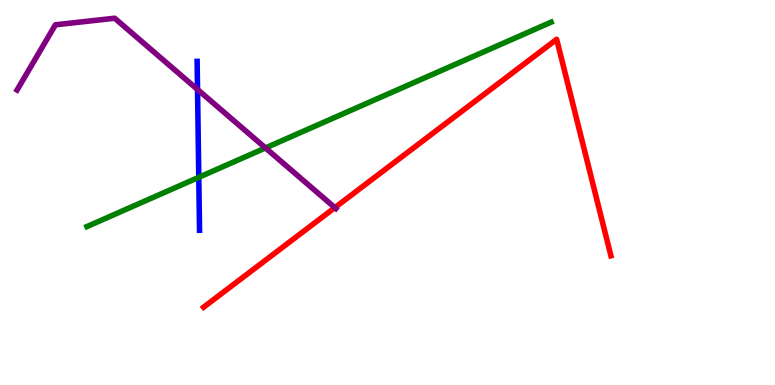[{'lines': ['blue', 'red'], 'intersections': []}, {'lines': ['green', 'red'], 'intersections': []}, {'lines': ['purple', 'red'], 'intersections': [{'x': 4.32, 'y': 4.61}]}, {'lines': ['blue', 'green'], 'intersections': [{'x': 2.56, 'y': 5.39}]}, {'lines': ['blue', 'purple'], 'intersections': [{'x': 2.55, 'y': 7.68}]}, {'lines': ['green', 'purple'], 'intersections': [{'x': 3.43, 'y': 6.16}]}]